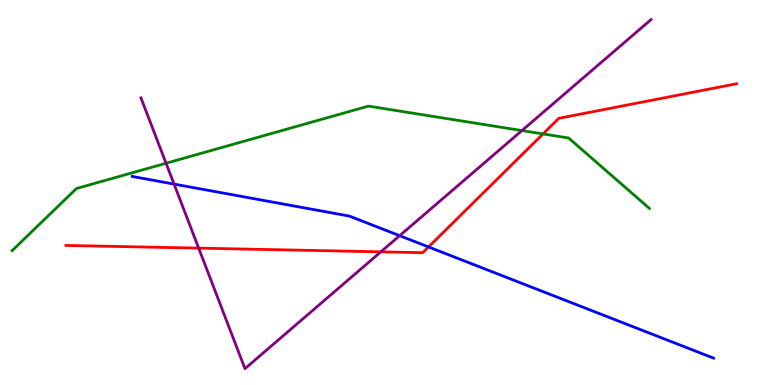[{'lines': ['blue', 'red'], 'intersections': [{'x': 5.53, 'y': 3.59}]}, {'lines': ['green', 'red'], 'intersections': [{'x': 7.01, 'y': 6.52}]}, {'lines': ['purple', 'red'], 'intersections': [{'x': 2.56, 'y': 3.56}, {'x': 4.91, 'y': 3.46}]}, {'lines': ['blue', 'green'], 'intersections': []}, {'lines': ['blue', 'purple'], 'intersections': [{'x': 2.25, 'y': 5.22}, {'x': 5.16, 'y': 3.88}]}, {'lines': ['green', 'purple'], 'intersections': [{'x': 2.14, 'y': 5.76}, {'x': 6.73, 'y': 6.61}]}]